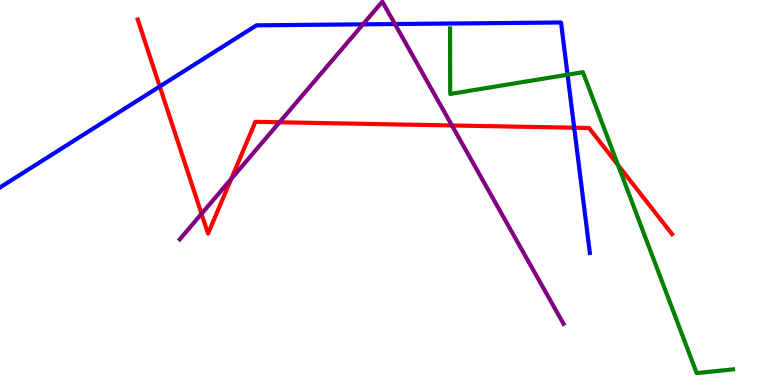[{'lines': ['blue', 'red'], 'intersections': [{'x': 2.06, 'y': 7.75}, {'x': 7.41, 'y': 6.68}]}, {'lines': ['green', 'red'], 'intersections': [{'x': 7.97, 'y': 5.71}]}, {'lines': ['purple', 'red'], 'intersections': [{'x': 2.6, 'y': 4.45}, {'x': 2.98, 'y': 5.35}, {'x': 3.61, 'y': 6.82}, {'x': 5.83, 'y': 6.74}]}, {'lines': ['blue', 'green'], 'intersections': [{'x': 7.32, 'y': 8.06}]}, {'lines': ['blue', 'purple'], 'intersections': [{'x': 4.68, 'y': 9.37}, {'x': 5.1, 'y': 9.38}]}, {'lines': ['green', 'purple'], 'intersections': []}]